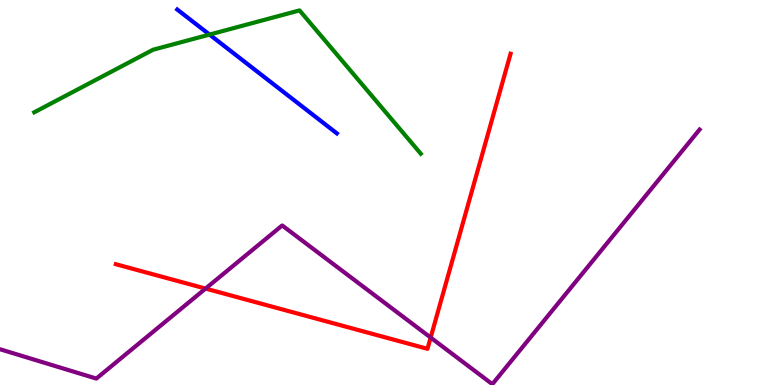[{'lines': ['blue', 'red'], 'intersections': []}, {'lines': ['green', 'red'], 'intersections': []}, {'lines': ['purple', 'red'], 'intersections': [{'x': 2.65, 'y': 2.5}, {'x': 5.56, 'y': 1.23}]}, {'lines': ['blue', 'green'], 'intersections': [{'x': 2.7, 'y': 9.1}]}, {'lines': ['blue', 'purple'], 'intersections': []}, {'lines': ['green', 'purple'], 'intersections': []}]